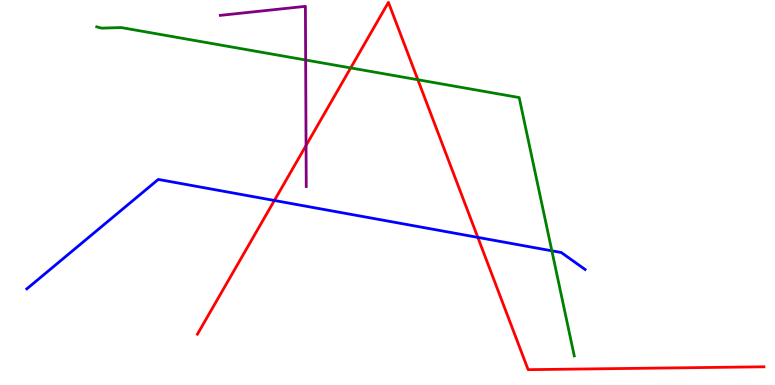[{'lines': ['blue', 'red'], 'intersections': [{'x': 3.54, 'y': 4.79}, {'x': 6.17, 'y': 3.83}]}, {'lines': ['green', 'red'], 'intersections': [{'x': 4.53, 'y': 8.24}, {'x': 5.39, 'y': 7.93}]}, {'lines': ['purple', 'red'], 'intersections': [{'x': 3.95, 'y': 6.22}]}, {'lines': ['blue', 'green'], 'intersections': [{'x': 7.12, 'y': 3.49}]}, {'lines': ['blue', 'purple'], 'intersections': []}, {'lines': ['green', 'purple'], 'intersections': [{'x': 3.94, 'y': 8.44}]}]